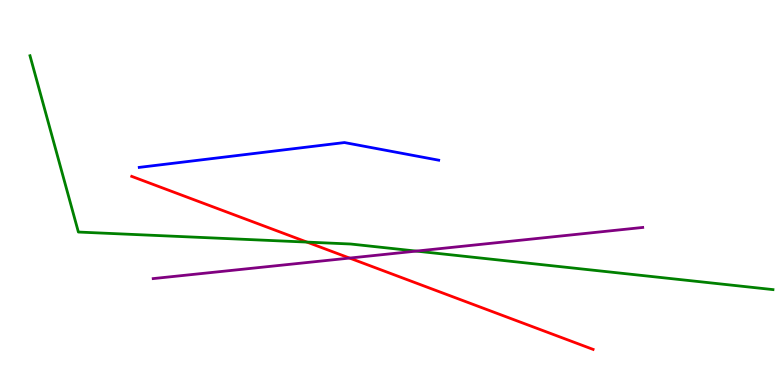[{'lines': ['blue', 'red'], 'intersections': []}, {'lines': ['green', 'red'], 'intersections': [{'x': 3.96, 'y': 3.71}]}, {'lines': ['purple', 'red'], 'intersections': [{'x': 4.51, 'y': 3.3}]}, {'lines': ['blue', 'green'], 'intersections': []}, {'lines': ['blue', 'purple'], 'intersections': []}, {'lines': ['green', 'purple'], 'intersections': [{'x': 5.37, 'y': 3.48}]}]